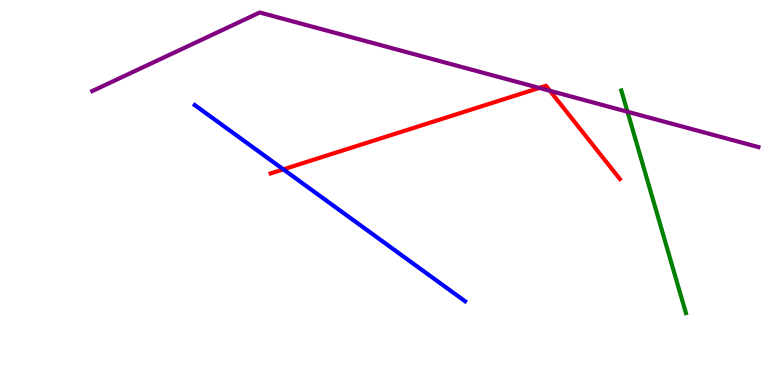[{'lines': ['blue', 'red'], 'intersections': [{'x': 3.66, 'y': 5.6}]}, {'lines': ['green', 'red'], 'intersections': []}, {'lines': ['purple', 'red'], 'intersections': [{'x': 6.96, 'y': 7.72}, {'x': 7.1, 'y': 7.64}]}, {'lines': ['blue', 'green'], 'intersections': []}, {'lines': ['blue', 'purple'], 'intersections': []}, {'lines': ['green', 'purple'], 'intersections': [{'x': 8.1, 'y': 7.1}]}]